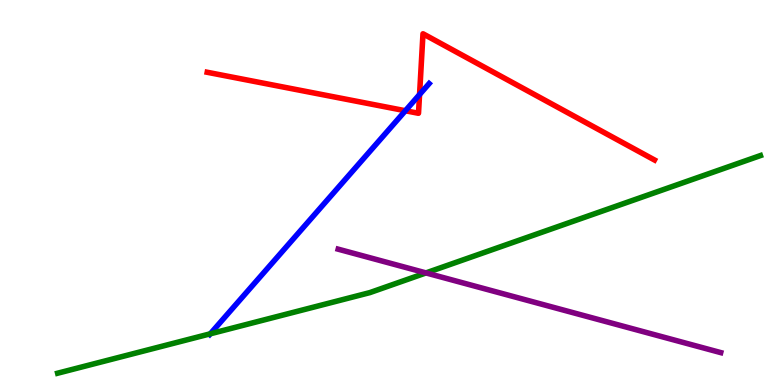[{'lines': ['blue', 'red'], 'intersections': [{'x': 5.23, 'y': 7.12}, {'x': 5.41, 'y': 7.54}]}, {'lines': ['green', 'red'], 'intersections': []}, {'lines': ['purple', 'red'], 'intersections': []}, {'lines': ['blue', 'green'], 'intersections': [{'x': 2.71, 'y': 1.33}]}, {'lines': ['blue', 'purple'], 'intersections': []}, {'lines': ['green', 'purple'], 'intersections': [{'x': 5.5, 'y': 2.91}]}]